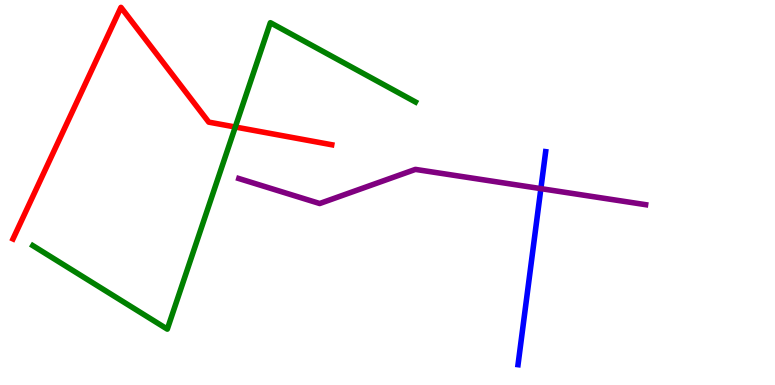[{'lines': ['blue', 'red'], 'intersections': []}, {'lines': ['green', 'red'], 'intersections': [{'x': 3.04, 'y': 6.7}]}, {'lines': ['purple', 'red'], 'intersections': []}, {'lines': ['blue', 'green'], 'intersections': []}, {'lines': ['blue', 'purple'], 'intersections': [{'x': 6.98, 'y': 5.1}]}, {'lines': ['green', 'purple'], 'intersections': []}]